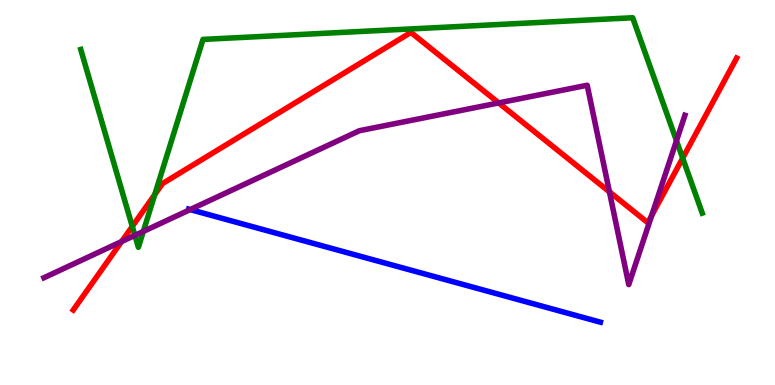[{'lines': ['blue', 'red'], 'intersections': []}, {'lines': ['green', 'red'], 'intersections': [{'x': 1.71, 'y': 4.12}, {'x': 2.0, 'y': 4.95}, {'x': 8.81, 'y': 5.89}]}, {'lines': ['purple', 'red'], 'intersections': [{'x': 1.57, 'y': 3.73}, {'x': 6.43, 'y': 7.33}, {'x': 7.86, 'y': 5.02}, {'x': 8.41, 'y': 4.4}]}, {'lines': ['blue', 'green'], 'intersections': []}, {'lines': ['blue', 'purple'], 'intersections': [{'x': 2.45, 'y': 4.56}]}, {'lines': ['green', 'purple'], 'intersections': [{'x': 1.74, 'y': 3.89}, {'x': 1.85, 'y': 3.99}, {'x': 8.73, 'y': 6.34}]}]